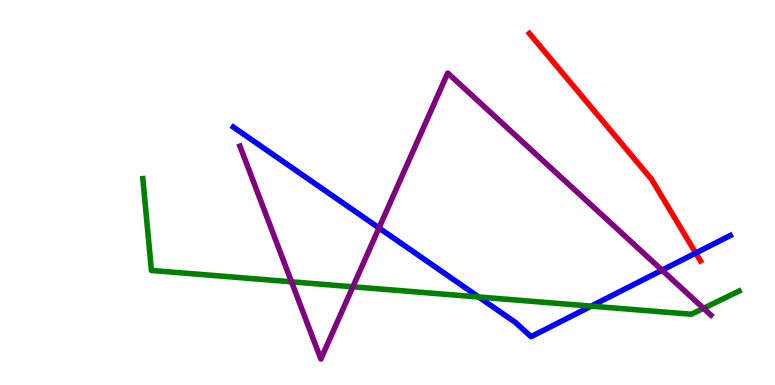[{'lines': ['blue', 'red'], 'intersections': [{'x': 8.98, 'y': 3.43}]}, {'lines': ['green', 'red'], 'intersections': []}, {'lines': ['purple', 'red'], 'intersections': []}, {'lines': ['blue', 'green'], 'intersections': [{'x': 6.18, 'y': 2.29}, {'x': 7.63, 'y': 2.05}]}, {'lines': ['blue', 'purple'], 'intersections': [{'x': 4.89, 'y': 4.08}, {'x': 8.54, 'y': 2.98}]}, {'lines': ['green', 'purple'], 'intersections': [{'x': 3.76, 'y': 2.68}, {'x': 4.55, 'y': 2.55}, {'x': 9.08, 'y': 1.99}]}]